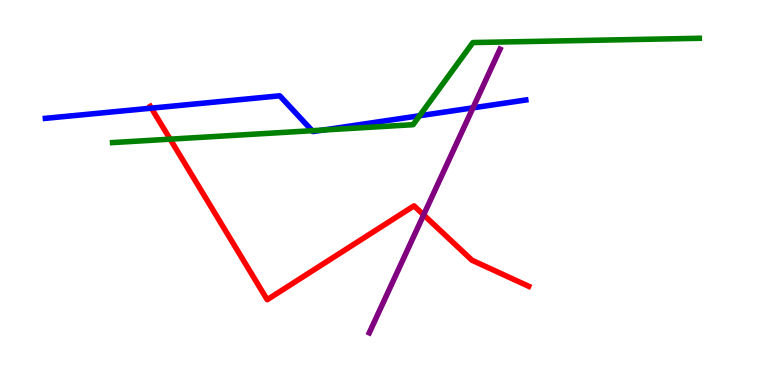[{'lines': ['blue', 'red'], 'intersections': [{'x': 1.95, 'y': 7.19}]}, {'lines': ['green', 'red'], 'intersections': [{'x': 2.2, 'y': 6.39}]}, {'lines': ['purple', 'red'], 'intersections': [{'x': 5.47, 'y': 4.42}]}, {'lines': ['blue', 'green'], 'intersections': [{'x': 4.03, 'y': 6.61}, {'x': 4.17, 'y': 6.62}, {'x': 5.41, 'y': 6.99}]}, {'lines': ['blue', 'purple'], 'intersections': [{'x': 6.1, 'y': 7.2}]}, {'lines': ['green', 'purple'], 'intersections': []}]